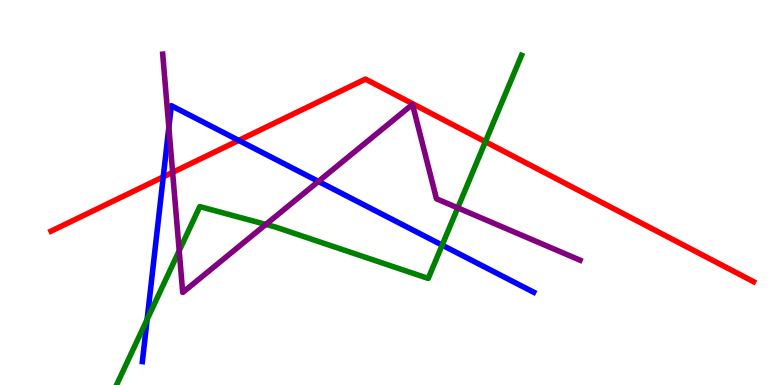[{'lines': ['blue', 'red'], 'intersections': [{'x': 2.11, 'y': 5.41}, {'x': 3.08, 'y': 6.35}]}, {'lines': ['green', 'red'], 'intersections': [{'x': 6.26, 'y': 6.32}]}, {'lines': ['purple', 'red'], 'intersections': [{'x': 2.23, 'y': 5.52}]}, {'lines': ['blue', 'green'], 'intersections': [{'x': 1.9, 'y': 1.7}, {'x': 5.71, 'y': 3.63}]}, {'lines': ['blue', 'purple'], 'intersections': [{'x': 2.18, 'y': 6.69}, {'x': 4.11, 'y': 5.29}]}, {'lines': ['green', 'purple'], 'intersections': [{'x': 2.31, 'y': 3.49}, {'x': 3.43, 'y': 4.17}, {'x': 5.91, 'y': 4.6}]}]